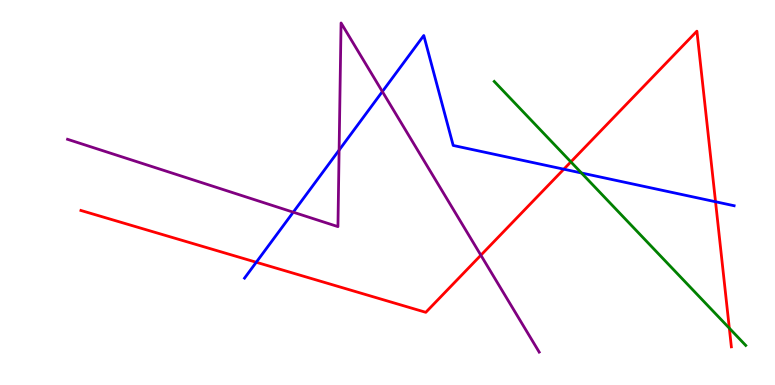[{'lines': ['blue', 'red'], 'intersections': [{'x': 3.31, 'y': 3.19}, {'x': 7.28, 'y': 5.61}, {'x': 9.23, 'y': 4.76}]}, {'lines': ['green', 'red'], 'intersections': [{'x': 7.37, 'y': 5.8}, {'x': 9.41, 'y': 1.48}]}, {'lines': ['purple', 'red'], 'intersections': [{'x': 6.2, 'y': 3.37}]}, {'lines': ['blue', 'green'], 'intersections': [{'x': 7.5, 'y': 5.51}]}, {'lines': ['blue', 'purple'], 'intersections': [{'x': 3.78, 'y': 4.49}, {'x': 4.38, 'y': 6.1}, {'x': 4.93, 'y': 7.62}]}, {'lines': ['green', 'purple'], 'intersections': []}]